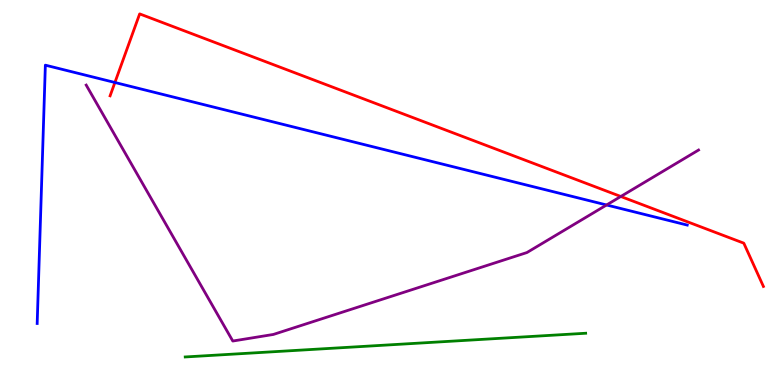[{'lines': ['blue', 'red'], 'intersections': [{'x': 1.48, 'y': 7.86}]}, {'lines': ['green', 'red'], 'intersections': []}, {'lines': ['purple', 'red'], 'intersections': [{'x': 8.01, 'y': 4.9}]}, {'lines': ['blue', 'green'], 'intersections': []}, {'lines': ['blue', 'purple'], 'intersections': [{'x': 7.83, 'y': 4.68}]}, {'lines': ['green', 'purple'], 'intersections': []}]